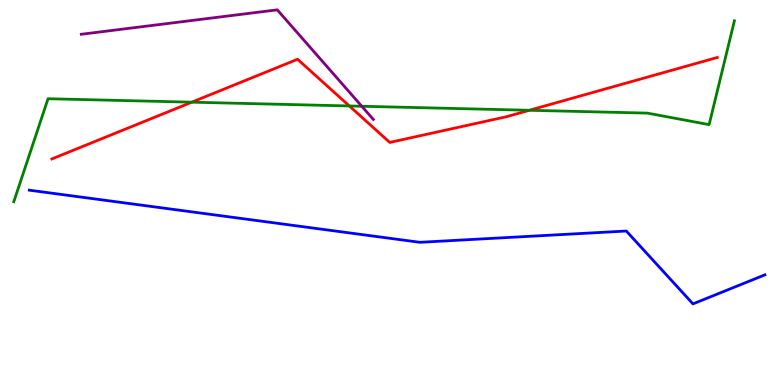[{'lines': ['blue', 'red'], 'intersections': []}, {'lines': ['green', 'red'], 'intersections': [{'x': 2.47, 'y': 7.35}, {'x': 4.51, 'y': 7.25}, {'x': 6.83, 'y': 7.14}]}, {'lines': ['purple', 'red'], 'intersections': []}, {'lines': ['blue', 'green'], 'intersections': []}, {'lines': ['blue', 'purple'], 'intersections': []}, {'lines': ['green', 'purple'], 'intersections': [{'x': 4.67, 'y': 7.24}]}]